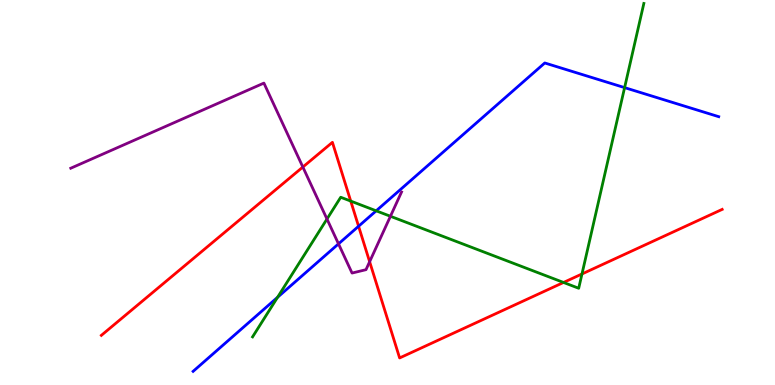[{'lines': ['blue', 'red'], 'intersections': [{'x': 4.63, 'y': 4.12}]}, {'lines': ['green', 'red'], 'intersections': [{'x': 4.53, 'y': 4.78}, {'x': 7.27, 'y': 2.66}, {'x': 7.51, 'y': 2.88}]}, {'lines': ['purple', 'red'], 'intersections': [{'x': 3.91, 'y': 5.66}, {'x': 4.77, 'y': 3.2}]}, {'lines': ['blue', 'green'], 'intersections': [{'x': 3.58, 'y': 2.28}, {'x': 4.85, 'y': 4.52}, {'x': 8.06, 'y': 7.72}]}, {'lines': ['blue', 'purple'], 'intersections': [{'x': 4.37, 'y': 3.67}]}, {'lines': ['green', 'purple'], 'intersections': [{'x': 4.22, 'y': 4.31}, {'x': 5.04, 'y': 4.38}]}]